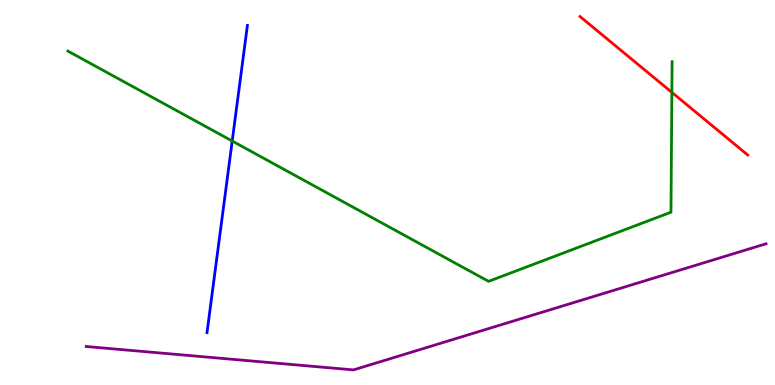[{'lines': ['blue', 'red'], 'intersections': []}, {'lines': ['green', 'red'], 'intersections': [{'x': 8.67, 'y': 7.6}]}, {'lines': ['purple', 'red'], 'intersections': []}, {'lines': ['blue', 'green'], 'intersections': [{'x': 3.0, 'y': 6.34}]}, {'lines': ['blue', 'purple'], 'intersections': []}, {'lines': ['green', 'purple'], 'intersections': []}]